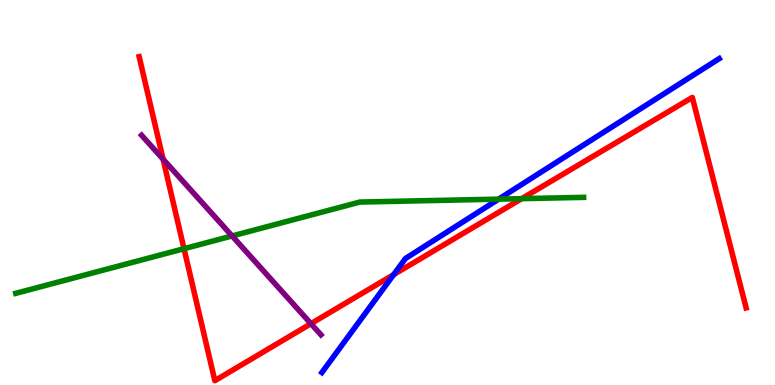[{'lines': ['blue', 'red'], 'intersections': [{'x': 5.08, 'y': 2.87}]}, {'lines': ['green', 'red'], 'intersections': [{'x': 2.37, 'y': 3.54}, {'x': 6.73, 'y': 4.84}]}, {'lines': ['purple', 'red'], 'intersections': [{'x': 2.1, 'y': 5.87}, {'x': 4.01, 'y': 1.59}]}, {'lines': ['blue', 'green'], 'intersections': [{'x': 6.43, 'y': 4.83}]}, {'lines': ['blue', 'purple'], 'intersections': []}, {'lines': ['green', 'purple'], 'intersections': [{'x': 2.99, 'y': 3.87}]}]